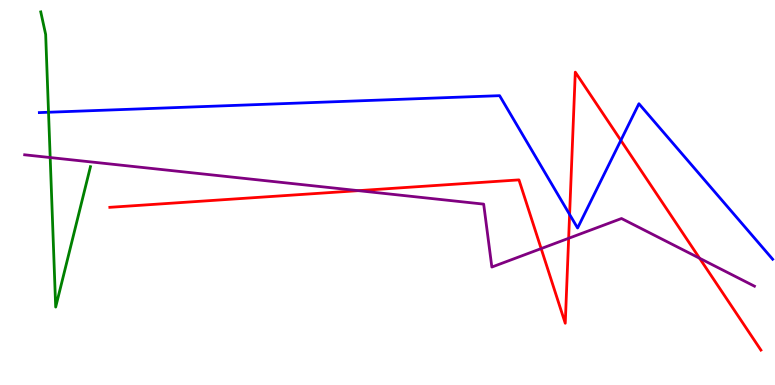[{'lines': ['blue', 'red'], 'intersections': [{'x': 7.35, 'y': 4.43}, {'x': 8.01, 'y': 6.35}]}, {'lines': ['green', 'red'], 'intersections': []}, {'lines': ['purple', 'red'], 'intersections': [{'x': 4.62, 'y': 5.05}, {'x': 6.98, 'y': 3.54}, {'x': 7.34, 'y': 3.81}, {'x': 9.03, 'y': 3.29}]}, {'lines': ['blue', 'green'], 'intersections': [{'x': 0.626, 'y': 7.08}]}, {'lines': ['blue', 'purple'], 'intersections': []}, {'lines': ['green', 'purple'], 'intersections': [{'x': 0.648, 'y': 5.91}]}]